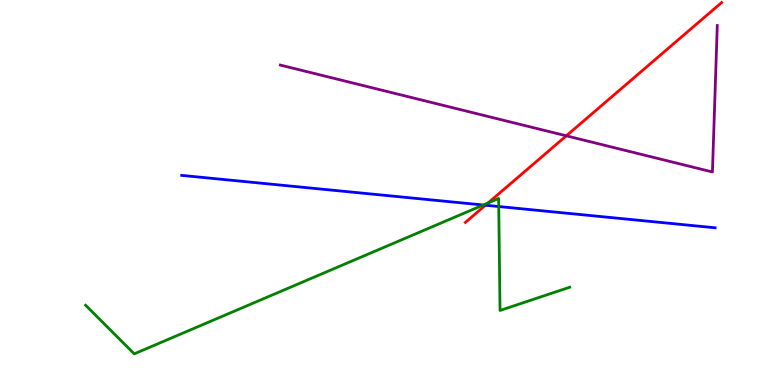[{'lines': ['blue', 'red'], 'intersections': [{'x': 6.26, 'y': 4.67}]}, {'lines': ['green', 'red'], 'intersections': [{'x': 6.3, 'y': 4.73}]}, {'lines': ['purple', 'red'], 'intersections': [{'x': 7.31, 'y': 6.47}]}, {'lines': ['blue', 'green'], 'intersections': [{'x': 6.24, 'y': 4.68}, {'x': 6.44, 'y': 4.64}]}, {'lines': ['blue', 'purple'], 'intersections': []}, {'lines': ['green', 'purple'], 'intersections': []}]